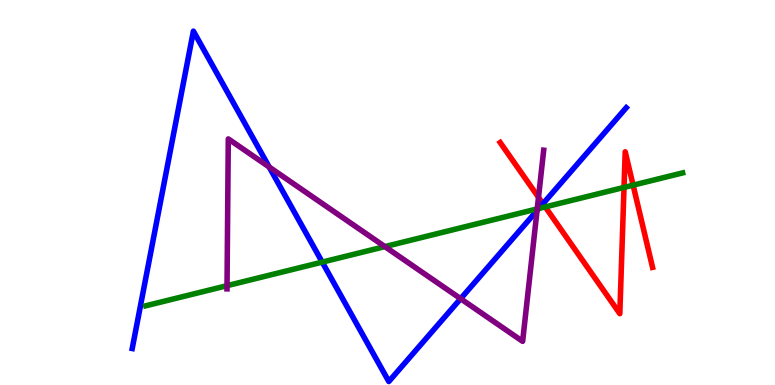[{'lines': ['blue', 'red'], 'intersections': [{'x': 7.01, 'y': 4.71}]}, {'lines': ['green', 'red'], 'intersections': [{'x': 7.04, 'y': 4.63}, {'x': 8.05, 'y': 5.13}, {'x': 8.17, 'y': 5.19}]}, {'lines': ['purple', 'red'], 'intersections': [{'x': 6.95, 'y': 4.88}]}, {'lines': ['blue', 'green'], 'intersections': [{'x': 4.16, 'y': 3.19}, {'x': 6.95, 'y': 4.58}]}, {'lines': ['blue', 'purple'], 'intersections': [{'x': 3.47, 'y': 5.66}, {'x': 5.94, 'y': 2.24}, {'x': 6.93, 'y': 4.53}]}, {'lines': ['green', 'purple'], 'intersections': [{'x': 2.93, 'y': 2.58}, {'x': 4.97, 'y': 3.59}, {'x': 6.93, 'y': 4.57}]}]